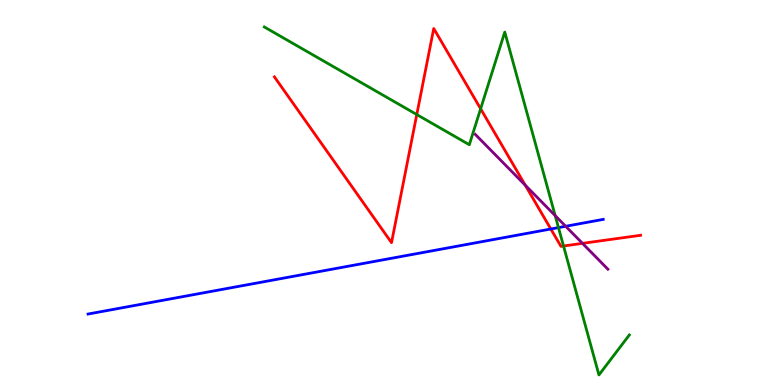[{'lines': ['blue', 'red'], 'intersections': [{'x': 7.11, 'y': 4.05}]}, {'lines': ['green', 'red'], 'intersections': [{'x': 5.38, 'y': 7.02}, {'x': 6.2, 'y': 7.17}, {'x': 7.27, 'y': 3.61}]}, {'lines': ['purple', 'red'], 'intersections': [{'x': 6.78, 'y': 5.19}, {'x': 7.52, 'y': 3.68}]}, {'lines': ['blue', 'green'], 'intersections': [{'x': 7.21, 'y': 4.09}]}, {'lines': ['blue', 'purple'], 'intersections': [{'x': 7.3, 'y': 4.12}]}, {'lines': ['green', 'purple'], 'intersections': [{'x': 7.16, 'y': 4.4}]}]